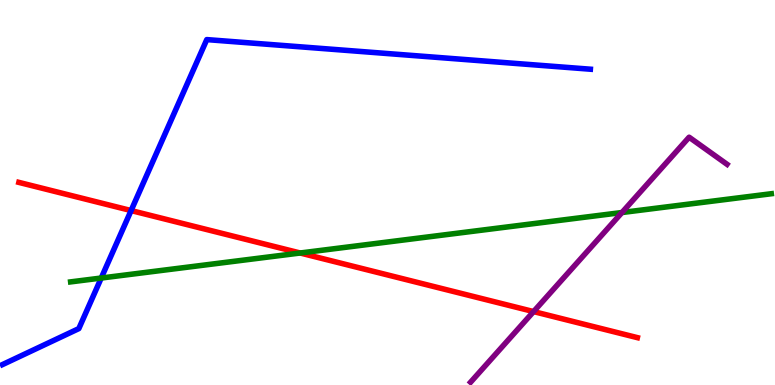[{'lines': ['blue', 'red'], 'intersections': [{'x': 1.69, 'y': 4.53}]}, {'lines': ['green', 'red'], 'intersections': [{'x': 3.87, 'y': 3.43}]}, {'lines': ['purple', 'red'], 'intersections': [{'x': 6.88, 'y': 1.91}]}, {'lines': ['blue', 'green'], 'intersections': [{'x': 1.31, 'y': 2.78}]}, {'lines': ['blue', 'purple'], 'intersections': []}, {'lines': ['green', 'purple'], 'intersections': [{'x': 8.03, 'y': 4.48}]}]